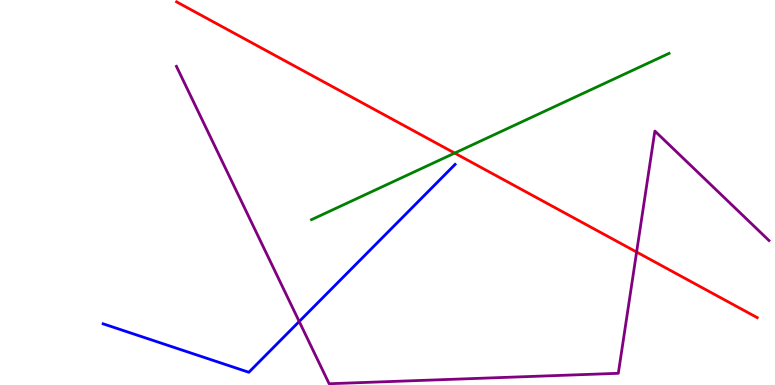[{'lines': ['blue', 'red'], 'intersections': []}, {'lines': ['green', 'red'], 'intersections': [{'x': 5.87, 'y': 6.02}]}, {'lines': ['purple', 'red'], 'intersections': [{'x': 8.21, 'y': 3.45}]}, {'lines': ['blue', 'green'], 'intersections': []}, {'lines': ['blue', 'purple'], 'intersections': [{'x': 3.86, 'y': 1.65}]}, {'lines': ['green', 'purple'], 'intersections': []}]